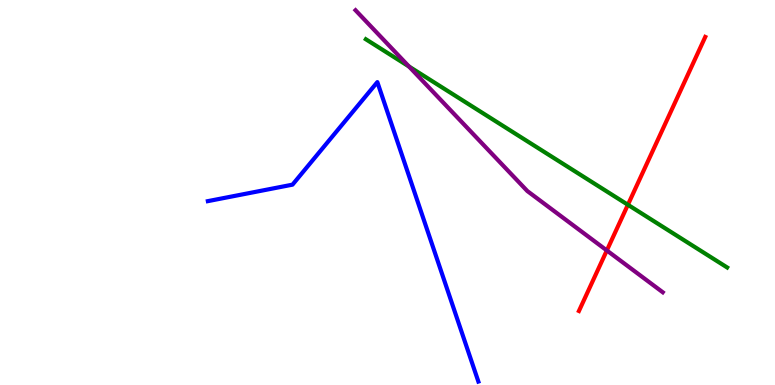[{'lines': ['blue', 'red'], 'intersections': []}, {'lines': ['green', 'red'], 'intersections': [{'x': 8.1, 'y': 4.68}]}, {'lines': ['purple', 'red'], 'intersections': [{'x': 7.83, 'y': 3.49}]}, {'lines': ['blue', 'green'], 'intersections': []}, {'lines': ['blue', 'purple'], 'intersections': []}, {'lines': ['green', 'purple'], 'intersections': [{'x': 5.28, 'y': 8.27}]}]